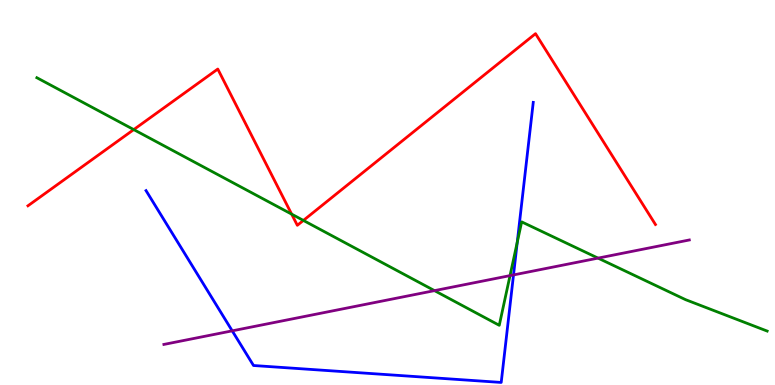[{'lines': ['blue', 'red'], 'intersections': []}, {'lines': ['green', 'red'], 'intersections': [{'x': 1.73, 'y': 6.63}, {'x': 3.76, 'y': 4.44}, {'x': 3.91, 'y': 4.27}]}, {'lines': ['purple', 'red'], 'intersections': []}, {'lines': ['blue', 'green'], 'intersections': [{'x': 6.67, 'y': 3.71}]}, {'lines': ['blue', 'purple'], 'intersections': [{'x': 3.0, 'y': 1.41}, {'x': 6.63, 'y': 2.86}]}, {'lines': ['green', 'purple'], 'intersections': [{'x': 5.61, 'y': 2.45}, {'x': 6.58, 'y': 2.84}, {'x': 7.72, 'y': 3.3}]}]